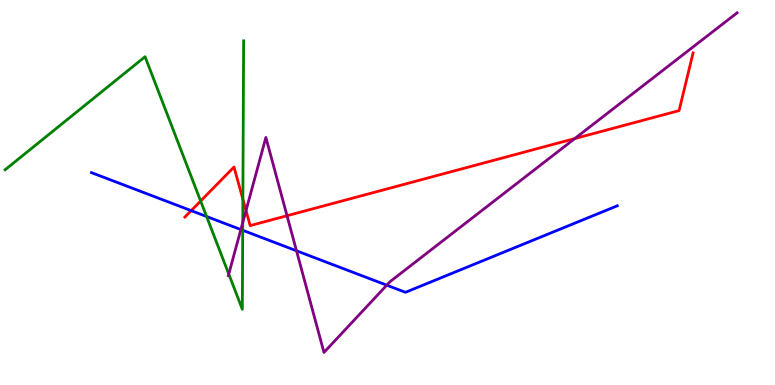[{'lines': ['blue', 'red'], 'intersections': [{'x': 2.47, 'y': 4.53}]}, {'lines': ['green', 'red'], 'intersections': [{'x': 2.59, 'y': 4.78}, {'x': 3.13, 'y': 4.83}]}, {'lines': ['purple', 'red'], 'intersections': [{'x': 3.17, 'y': 4.53}, {'x': 3.7, 'y': 4.4}, {'x': 7.42, 'y': 6.4}]}, {'lines': ['blue', 'green'], 'intersections': [{'x': 2.67, 'y': 4.38}, {'x': 3.13, 'y': 4.02}]}, {'lines': ['blue', 'purple'], 'intersections': [{'x': 3.11, 'y': 4.04}, {'x': 3.83, 'y': 3.49}, {'x': 4.99, 'y': 2.59}]}, {'lines': ['green', 'purple'], 'intersections': [{'x': 2.95, 'y': 2.88}, {'x': 3.13, 'y': 4.22}]}]